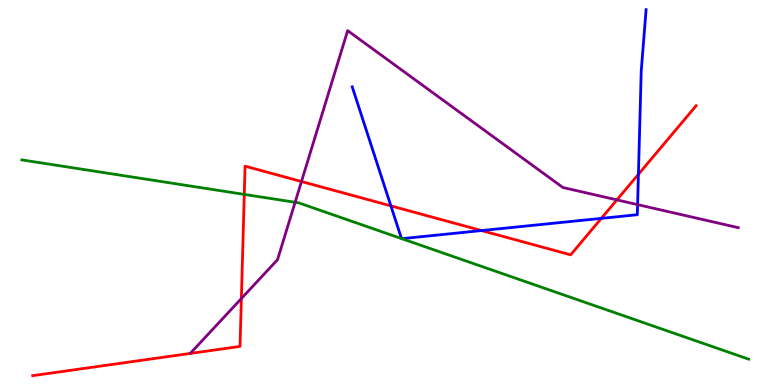[{'lines': ['blue', 'red'], 'intersections': [{'x': 5.04, 'y': 4.65}, {'x': 6.21, 'y': 4.01}, {'x': 7.76, 'y': 4.33}, {'x': 8.24, 'y': 5.47}]}, {'lines': ['green', 'red'], 'intersections': [{'x': 3.15, 'y': 4.95}]}, {'lines': ['purple', 'red'], 'intersections': [{'x': 3.11, 'y': 2.25}, {'x': 3.89, 'y': 5.29}, {'x': 7.96, 'y': 4.81}]}, {'lines': ['blue', 'green'], 'intersections': [{'x': 5.18, 'y': 3.8}, {'x': 5.18, 'y': 3.8}]}, {'lines': ['blue', 'purple'], 'intersections': [{'x': 8.23, 'y': 4.69}]}, {'lines': ['green', 'purple'], 'intersections': [{'x': 3.81, 'y': 4.75}]}]